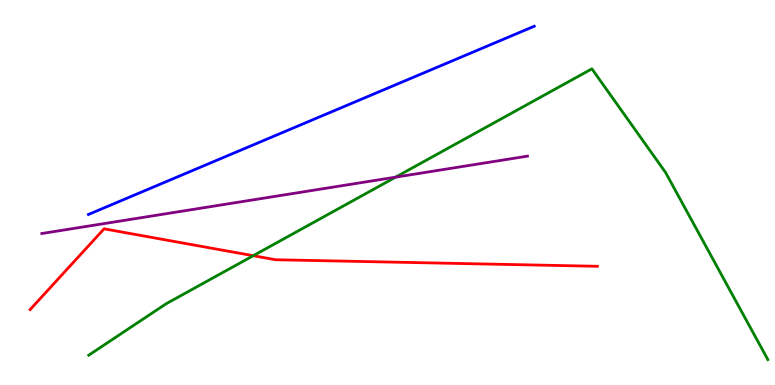[{'lines': ['blue', 'red'], 'intersections': []}, {'lines': ['green', 'red'], 'intersections': [{'x': 3.27, 'y': 3.36}]}, {'lines': ['purple', 'red'], 'intersections': []}, {'lines': ['blue', 'green'], 'intersections': []}, {'lines': ['blue', 'purple'], 'intersections': []}, {'lines': ['green', 'purple'], 'intersections': [{'x': 5.1, 'y': 5.4}]}]